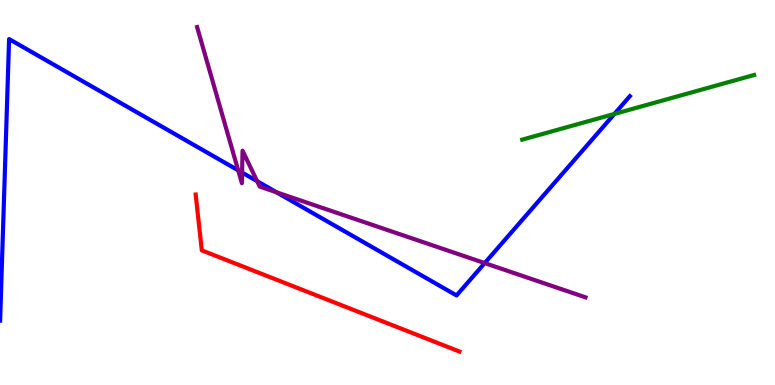[{'lines': ['blue', 'red'], 'intersections': []}, {'lines': ['green', 'red'], 'intersections': []}, {'lines': ['purple', 'red'], 'intersections': []}, {'lines': ['blue', 'green'], 'intersections': [{'x': 7.93, 'y': 7.04}]}, {'lines': ['blue', 'purple'], 'intersections': [{'x': 3.07, 'y': 5.58}, {'x': 3.12, 'y': 5.52}, {'x': 3.32, 'y': 5.29}, {'x': 3.57, 'y': 5.0}, {'x': 6.25, 'y': 3.17}]}, {'lines': ['green', 'purple'], 'intersections': []}]